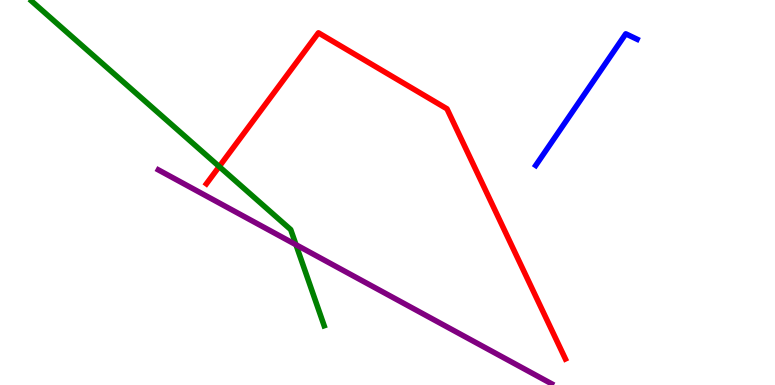[{'lines': ['blue', 'red'], 'intersections': []}, {'lines': ['green', 'red'], 'intersections': [{'x': 2.83, 'y': 5.67}]}, {'lines': ['purple', 'red'], 'intersections': []}, {'lines': ['blue', 'green'], 'intersections': []}, {'lines': ['blue', 'purple'], 'intersections': []}, {'lines': ['green', 'purple'], 'intersections': [{'x': 3.82, 'y': 3.64}]}]